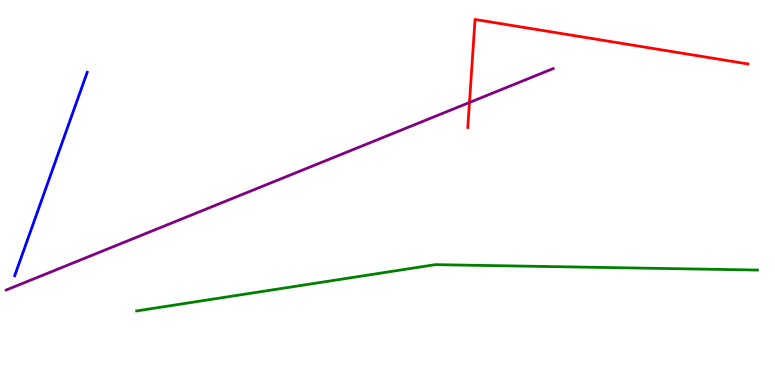[{'lines': ['blue', 'red'], 'intersections': []}, {'lines': ['green', 'red'], 'intersections': []}, {'lines': ['purple', 'red'], 'intersections': [{'x': 6.06, 'y': 7.34}]}, {'lines': ['blue', 'green'], 'intersections': []}, {'lines': ['blue', 'purple'], 'intersections': []}, {'lines': ['green', 'purple'], 'intersections': []}]